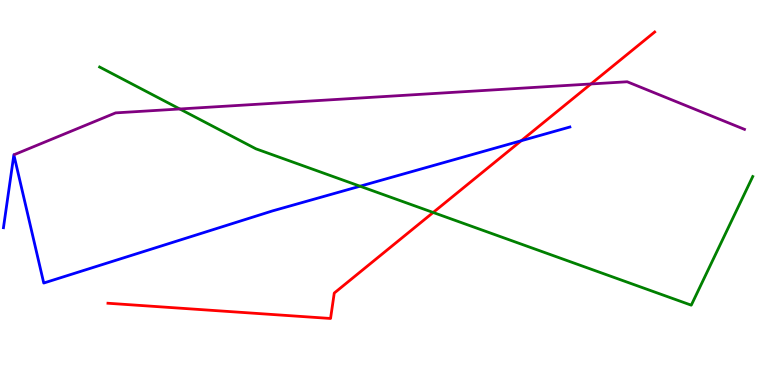[{'lines': ['blue', 'red'], 'intersections': [{'x': 6.73, 'y': 6.34}]}, {'lines': ['green', 'red'], 'intersections': [{'x': 5.59, 'y': 4.48}]}, {'lines': ['purple', 'red'], 'intersections': [{'x': 7.62, 'y': 7.82}]}, {'lines': ['blue', 'green'], 'intersections': [{'x': 4.65, 'y': 5.16}]}, {'lines': ['blue', 'purple'], 'intersections': []}, {'lines': ['green', 'purple'], 'intersections': [{'x': 2.32, 'y': 7.17}]}]